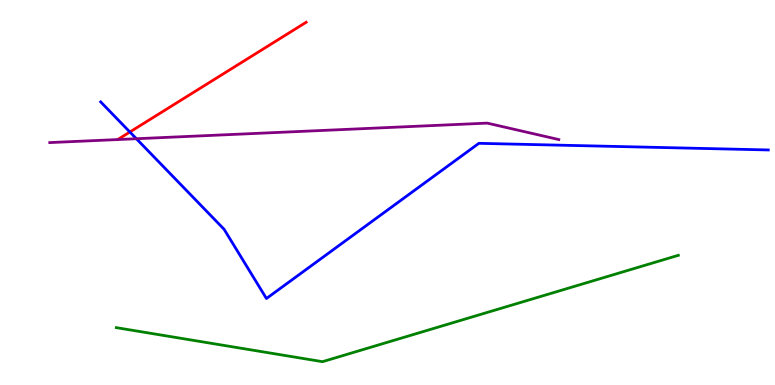[{'lines': ['blue', 'red'], 'intersections': [{'x': 1.68, 'y': 6.57}]}, {'lines': ['green', 'red'], 'intersections': []}, {'lines': ['purple', 'red'], 'intersections': []}, {'lines': ['blue', 'green'], 'intersections': []}, {'lines': ['blue', 'purple'], 'intersections': [{'x': 1.76, 'y': 6.4}]}, {'lines': ['green', 'purple'], 'intersections': []}]